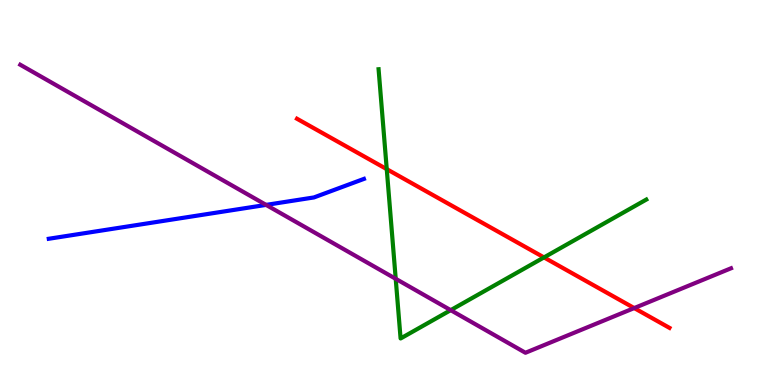[{'lines': ['blue', 'red'], 'intersections': []}, {'lines': ['green', 'red'], 'intersections': [{'x': 4.99, 'y': 5.61}, {'x': 7.02, 'y': 3.31}]}, {'lines': ['purple', 'red'], 'intersections': [{'x': 8.18, 'y': 2.0}]}, {'lines': ['blue', 'green'], 'intersections': []}, {'lines': ['blue', 'purple'], 'intersections': [{'x': 3.43, 'y': 4.68}]}, {'lines': ['green', 'purple'], 'intersections': [{'x': 5.11, 'y': 2.76}, {'x': 5.82, 'y': 1.94}]}]